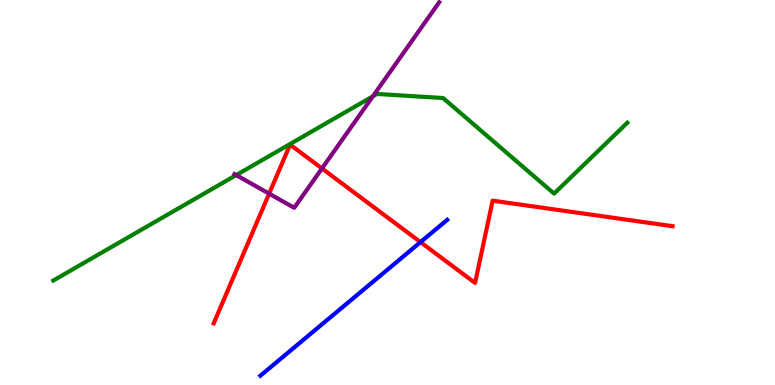[{'lines': ['blue', 'red'], 'intersections': [{'x': 5.43, 'y': 3.71}]}, {'lines': ['green', 'red'], 'intersections': []}, {'lines': ['purple', 'red'], 'intersections': [{'x': 3.47, 'y': 4.97}, {'x': 4.15, 'y': 5.62}]}, {'lines': ['blue', 'green'], 'intersections': []}, {'lines': ['blue', 'purple'], 'intersections': []}, {'lines': ['green', 'purple'], 'intersections': [{'x': 3.05, 'y': 5.45}, {'x': 4.81, 'y': 7.5}]}]